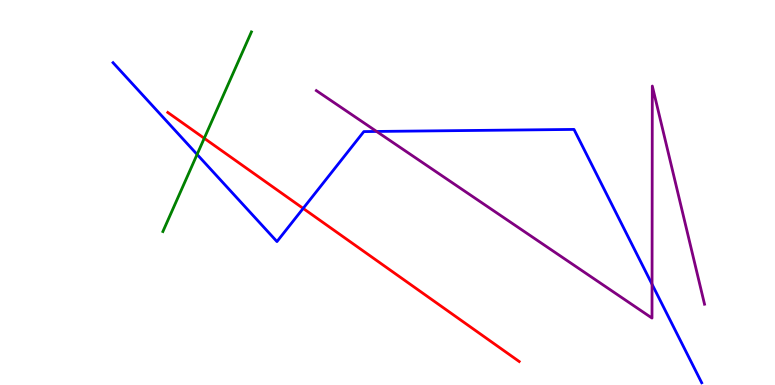[{'lines': ['blue', 'red'], 'intersections': [{'x': 3.91, 'y': 4.59}]}, {'lines': ['green', 'red'], 'intersections': [{'x': 2.64, 'y': 6.41}]}, {'lines': ['purple', 'red'], 'intersections': []}, {'lines': ['blue', 'green'], 'intersections': [{'x': 2.54, 'y': 5.99}]}, {'lines': ['blue', 'purple'], 'intersections': [{'x': 4.86, 'y': 6.59}, {'x': 8.41, 'y': 2.62}]}, {'lines': ['green', 'purple'], 'intersections': []}]